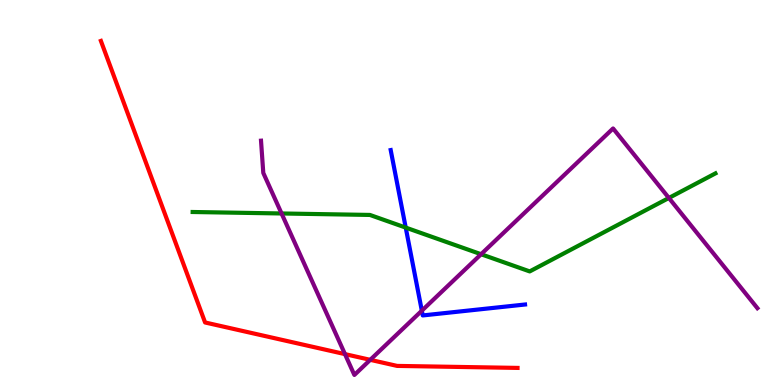[{'lines': ['blue', 'red'], 'intersections': []}, {'lines': ['green', 'red'], 'intersections': []}, {'lines': ['purple', 'red'], 'intersections': [{'x': 4.45, 'y': 0.802}, {'x': 4.78, 'y': 0.654}]}, {'lines': ['blue', 'green'], 'intersections': [{'x': 5.24, 'y': 4.09}]}, {'lines': ['blue', 'purple'], 'intersections': [{'x': 5.44, 'y': 1.93}]}, {'lines': ['green', 'purple'], 'intersections': [{'x': 3.63, 'y': 4.46}, {'x': 6.21, 'y': 3.4}, {'x': 8.63, 'y': 4.86}]}]